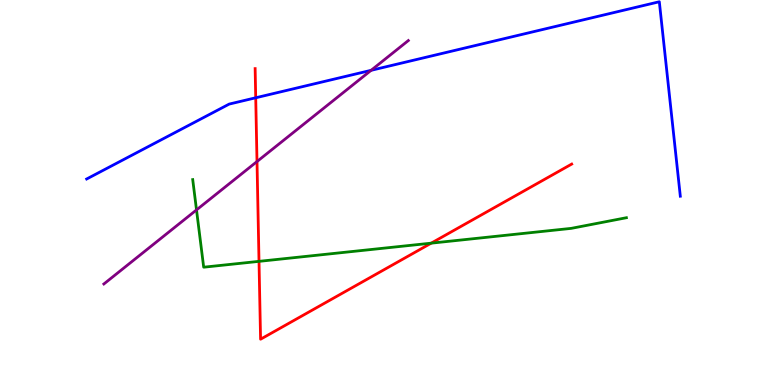[{'lines': ['blue', 'red'], 'intersections': [{'x': 3.3, 'y': 7.46}]}, {'lines': ['green', 'red'], 'intersections': [{'x': 3.34, 'y': 3.21}, {'x': 5.56, 'y': 3.68}]}, {'lines': ['purple', 'red'], 'intersections': [{'x': 3.32, 'y': 5.8}]}, {'lines': ['blue', 'green'], 'intersections': []}, {'lines': ['blue', 'purple'], 'intersections': [{'x': 4.79, 'y': 8.17}]}, {'lines': ['green', 'purple'], 'intersections': [{'x': 2.54, 'y': 4.55}]}]